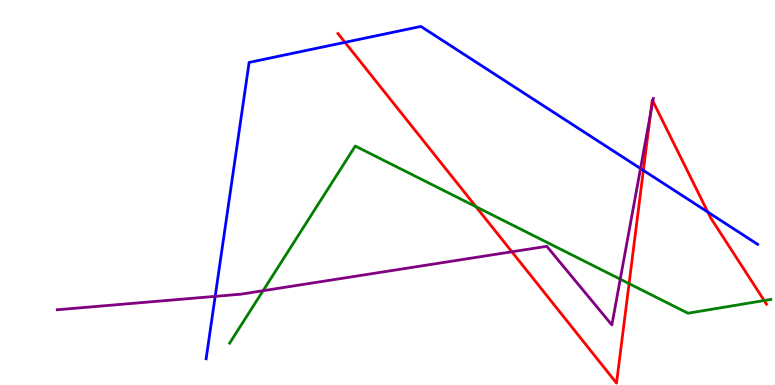[{'lines': ['blue', 'red'], 'intersections': [{'x': 4.45, 'y': 8.9}, {'x': 8.3, 'y': 5.57}, {'x': 9.13, 'y': 4.49}]}, {'lines': ['green', 'red'], 'intersections': [{'x': 6.14, 'y': 4.63}, {'x': 8.12, 'y': 2.63}, {'x': 9.86, 'y': 2.19}]}, {'lines': ['purple', 'red'], 'intersections': [{'x': 6.6, 'y': 3.46}, {'x': 8.39, 'y': 7.04}, {'x': 8.42, 'y': 7.37}]}, {'lines': ['blue', 'green'], 'intersections': []}, {'lines': ['blue', 'purple'], 'intersections': [{'x': 2.78, 'y': 2.3}, {'x': 8.26, 'y': 5.62}]}, {'lines': ['green', 'purple'], 'intersections': [{'x': 3.39, 'y': 2.45}, {'x': 8.0, 'y': 2.75}]}]